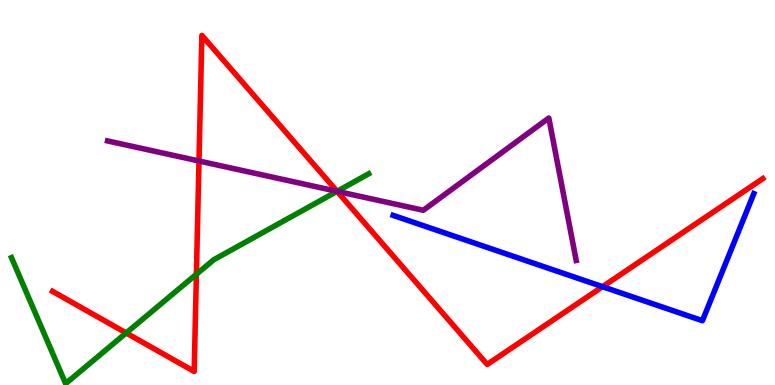[{'lines': ['blue', 'red'], 'intersections': [{'x': 7.77, 'y': 2.55}]}, {'lines': ['green', 'red'], 'intersections': [{'x': 1.63, 'y': 1.35}, {'x': 2.53, 'y': 2.88}, {'x': 4.35, 'y': 5.03}]}, {'lines': ['purple', 'red'], 'intersections': [{'x': 2.57, 'y': 5.82}, {'x': 4.35, 'y': 5.03}]}, {'lines': ['blue', 'green'], 'intersections': []}, {'lines': ['blue', 'purple'], 'intersections': []}, {'lines': ['green', 'purple'], 'intersections': [{'x': 4.35, 'y': 5.03}]}]